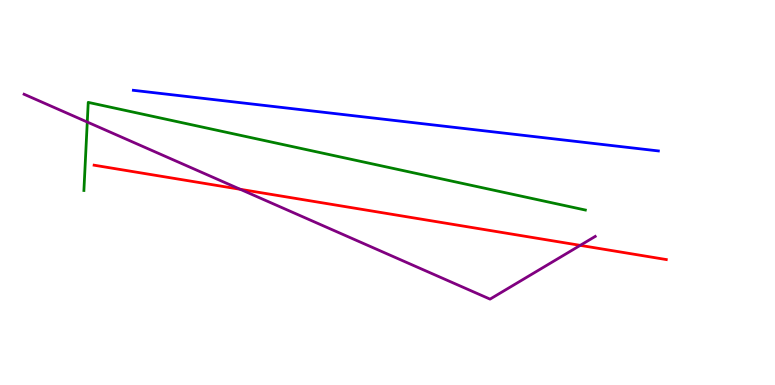[{'lines': ['blue', 'red'], 'intersections': []}, {'lines': ['green', 'red'], 'intersections': []}, {'lines': ['purple', 'red'], 'intersections': [{'x': 3.1, 'y': 5.08}, {'x': 7.49, 'y': 3.63}]}, {'lines': ['blue', 'green'], 'intersections': []}, {'lines': ['blue', 'purple'], 'intersections': []}, {'lines': ['green', 'purple'], 'intersections': [{'x': 1.13, 'y': 6.83}]}]